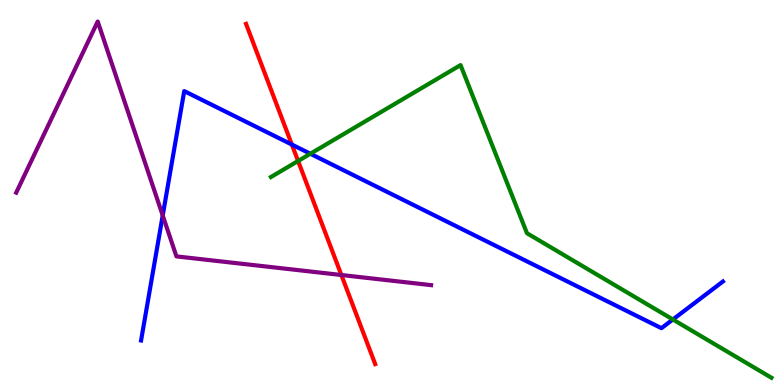[{'lines': ['blue', 'red'], 'intersections': [{'x': 3.77, 'y': 6.25}]}, {'lines': ['green', 'red'], 'intersections': [{'x': 3.85, 'y': 5.82}]}, {'lines': ['purple', 'red'], 'intersections': [{'x': 4.4, 'y': 2.86}]}, {'lines': ['blue', 'green'], 'intersections': [{'x': 4.0, 'y': 6.01}, {'x': 8.68, 'y': 1.7}]}, {'lines': ['blue', 'purple'], 'intersections': [{'x': 2.1, 'y': 4.4}]}, {'lines': ['green', 'purple'], 'intersections': []}]